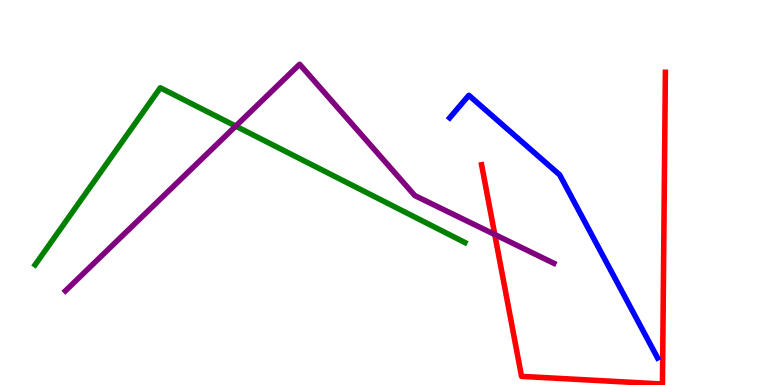[{'lines': ['blue', 'red'], 'intersections': []}, {'lines': ['green', 'red'], 'intersections': []}, {'lines': ['purple', 'red'], 'intersections': [{'x': 6.38, 'y': 3.91}]}, {'lines': ['blue', 'green'], 'intersections': []}, {'lines': ['blue', 'purple'], 'intersections': []}, {'lines': ['green', 'purple'], 'intersections': [{'x': 3.04, 'y': 6.72}]}]